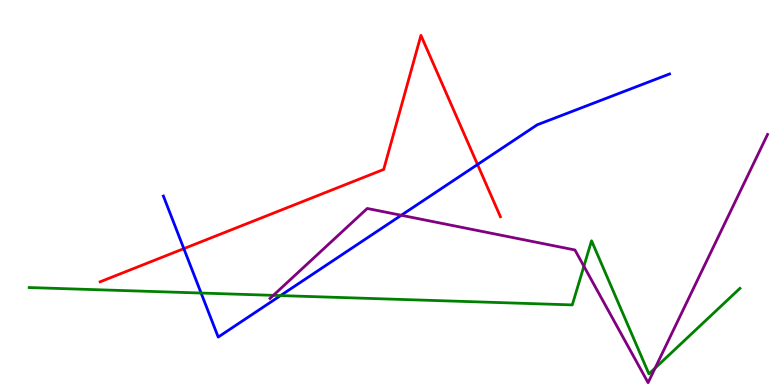[{'lines': ['blue', 'red'], 'intersections': [{'x': 2.37, 'y': 3.54}, {'x': 6.16, 'y': 5.73}]}, {'lines': ['green', 'red'], 'intersections': []}, {'lines': ['purple', 'red'], 'intersections': []}, {'lines': ['blue', 'green'], 'intersections': [{'x': 2.59, 'y': 2.39}, {'x': 3.62, 'y': 2.32}]}, {'lines': ['blue', 'purple'], 'intersections': [{'x': 5.18, 'y': 4.41}]}, {'lines': ['green', 'purple'], 'intersections': [{'x': 3.53, 'y': 2.33}, {'x': 7.53, 'y': 3.08}, {'x': 8.45, 'y': 0.439}]}]